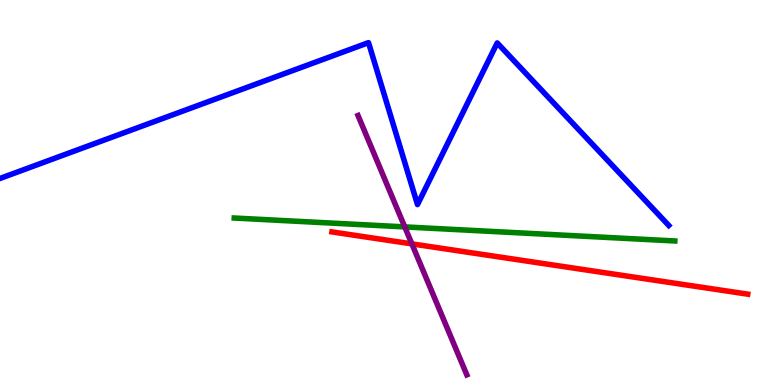[{'lines': ['blue', 'red'], 'intersections': []}, {'lines': ['green', 'red'], 'intersections': []}, {'lines': ['purple', 'red'], 'intersections': [{'x': 5.31, 'y': 3.67}]}, {'lines': ['blue', 'green'], 'intersections': []}, {'lines': ['blue', 'purple'], 'intersections': []}, {'lines': ['green', 'purple'], 'intersections': [{'x': 5.22, 'y': 4.11}]}]